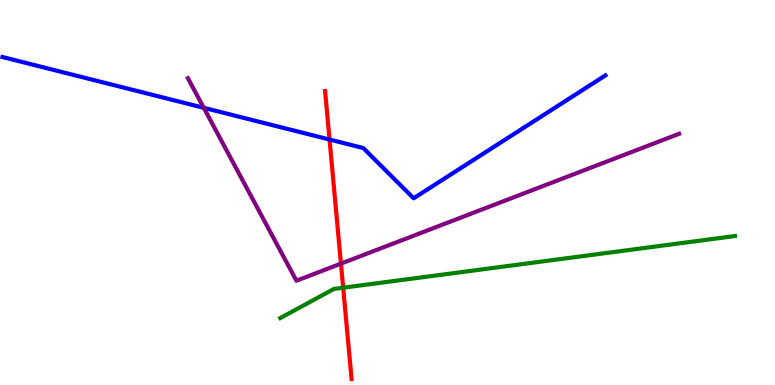[{'lines': ['blue', 'red'], 'intersections': [{'x': 4.25, 'y': 6.38}]}, {'lines': ['green', 'red'], 'intersections': [{'x': 4.43, 'y': 2.53}]}, {'lines': ['purple', 'red'], 'intersections': [{'x': 4.4, 'y': 3.15}]}, {'lines': ['blue', 'green'], 'intersections': []}, {'lines': ['blue', 'purple'], 'intersections': [{'x': 2.63, 'y': 7.2}]}, {'lines': ['green', 'purple'], 'intersections': []}]